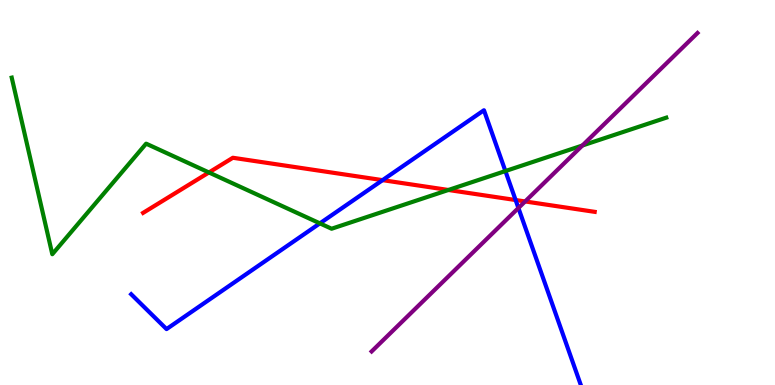[{'lines': ['blue', 'red'], 'intersections': [{'x': 4.94, 'y': 5.32}, {'x': 6.65, 'y': 4.8}]}, {'lines': ['green', 'red'], 'intersections': [{'x': 2.7, 'y': 5.52}, {'x': 5.79, 'y': 5.07}]}, {'lines': ['purple', 'red'], 'intersections': [{'x': 6.78, 'y': 4.77}]}, {'lines': ['blue', 'green'], 'intersections': [{'x': 4.13, 'y': 4.2}, {'x': 6.52, 'y': 5.56}]}, {'lines': ['blue', 'purple'], 'intersections': [{'x': 6.69, 'y': 4.6}]}, {'lines': ['green', 'purple'], 'intersections': [{'x': 7.51, 'y': 6.22}]}]